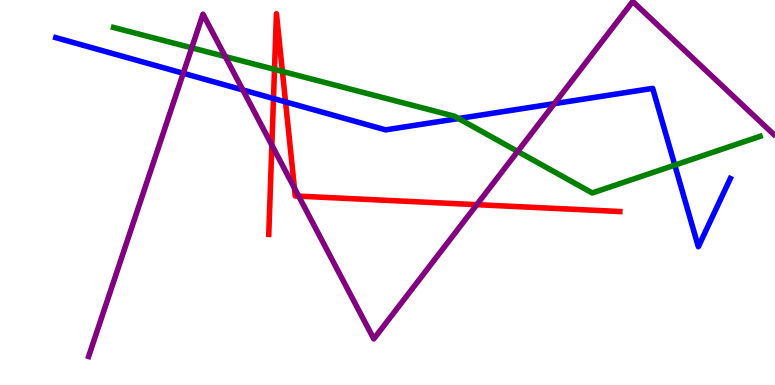[{'lines': ['blue', 'red'], 'intersections': [{'x': 3.53, 'y': 7.44}, {'x': 3.68, 'y': 7.35}]}, {'lines': ['green', 'red'], 'intersections': [{'x': 3.54, 'y': 8.2}, {'x': 3.64, 'y': 8.14}]}, {'lines': ['purple', 'red'], 'intersections': [{'x': 3.51, 'y': 6.23}, {'x': 3.8, 'y': 5.12}, {'x': 3.85, 'y': 4.91}, {'x': 6.15, 'y': 4.68}]}, {'lines': ['blue', 'green'], 'intersections': [{'x': 5.92, 'y': 6.92}, {'x': 8.71, 'y': 5.71}]}, {'lines': ['blue', 'purple'], 'intersections': [{'x': 2.36, 'y': 8.1}, {'x': 3.13, 'y': 7.66}, {'x': 7.15, 'y': 7.31}]}, {'lines': ['green', 'purple'], 'intersections': [{'x': 2.47, 'y': 8.76}, {'x': 2.91, 'y': 8.53}, {'x': 6.68, 'y': 6.07}]}]